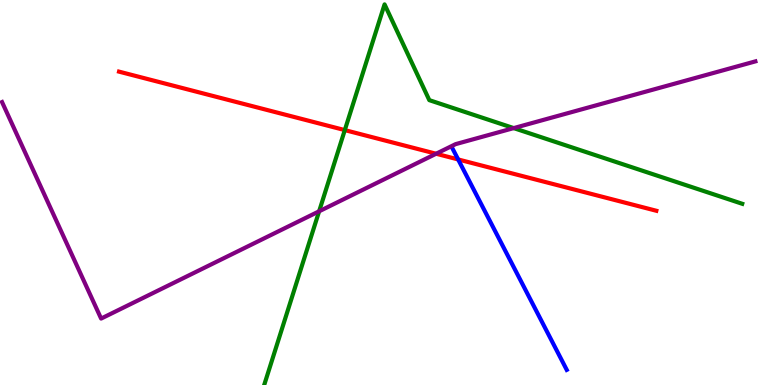[{'lines': ['blue', 'red'], 'intersections': [{'x': 5.91, 'y': 5.86}]}, {'lines': ['green', 'red'], 'intersections': [{'x': 4.45, 'y': 6.62}]}, {'lines': ['purple', 'red'], 'intersections': [{'x': 5.63, 'y': 6.01}]}, {'lines': ['blue', 'green'], 'intersections': []}, {'lines': ['blue', 'purple'], 'intersections': []}, {'lines': ['green', 'purple'], 'intersections': [{'x': 4.12, 'y': 4.51}, {'x': 6.63, 'y': 6.67}]}]